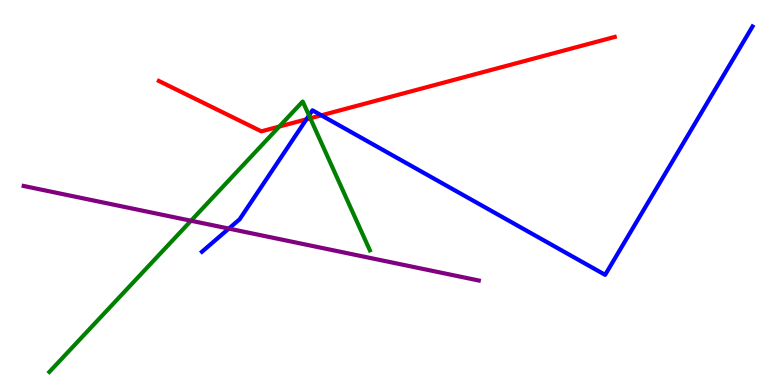[{'lines': ['blue', 'red'], 'intersections': [{'x': 3.95, 'y': 6.9}, {'x': 4.15, 'y': 7.0}]}, {'lines': ['green', 'red'], 'intersections': [{'x': 3.6, 'y': 6.71}, {'x': 4.0, 'y': 6.93}]}, {'lines': ['purple', 'red'], 'intersections': []}, {'lines': ['blue', 'green'], 'intersections': [{'x': 3.99, 'y': 7.0}]}, {'lines': ['blue', 'purple'], 'intersections': [{'x': 2.95, 'y': 4.06}]}, {'lines': ['green', 'purple'], 'intersections': [{'x': 2.46, 'y': 4.27}]}]